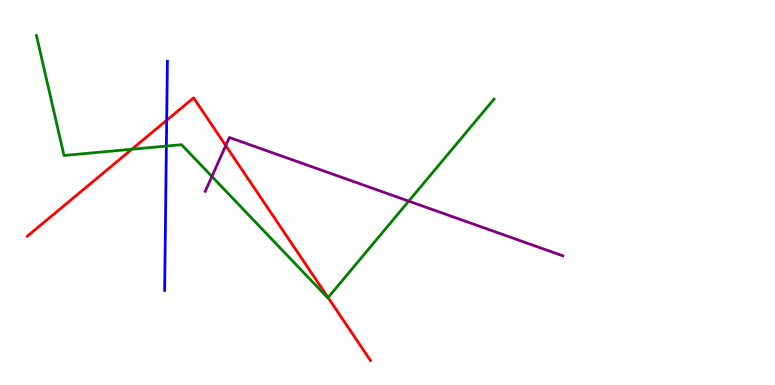[{'lines': ['blue', 'red'], 'intersections': [{'x': 2.15, 'y': 6.88}]}, {'lines': ['green', 'red'], 'intersections': [{'x': 1.7, 'y': 6.12}, {'x': 4.23, 'y': 2.27}]}, {'lines': ['purple', 'red'], 'intersections': [{'x': 2.91, 'y': 6.22}]}, {'lines': ['blue', 'green'], 'intersections': [{'x': 2.15, 'y': 6.21}]}, {'lines': ['blue', 'purple'], 'intersections': []}, {'lines': ['green', 'purple'], 'intersections': [{'x': 2.73, 'y': 5.42}, {'x': 5.27, 'y': 4.78}]}]